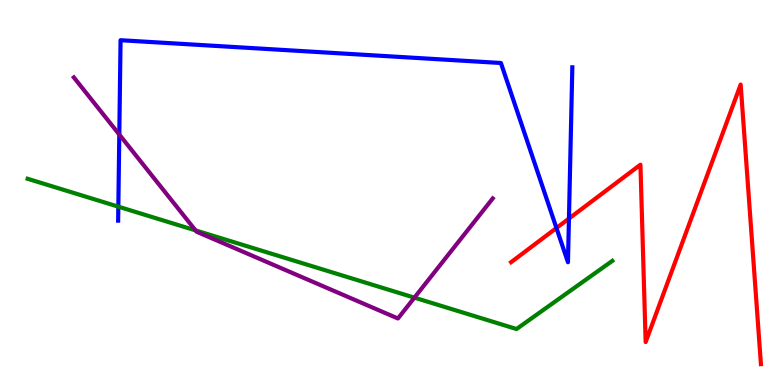[{'lines': ['blue', 'red'], 'intersections': [{'x': 7.18, 'y': 4.08}, {'x': 7.34, 'y': 4.32}]}, {'lines': ['green', 'red'], 'intersections': []}, {'lines': ['purple', 'red'], 'intersections': []}, {'lines': ['blue', 'green'], 'intersections': [{'x': 1.53, 'y': 4.63}]}, {'lines': ['blue', 'purple'], 'intersections': [{'x': 1.54, 'y': 6.51}]}, {'lines': ['green', 'purple'], 'intersections': [{'x': 2.52, 'y': 4.02}, {'x': 5.35, 'y': 2.27}]}]